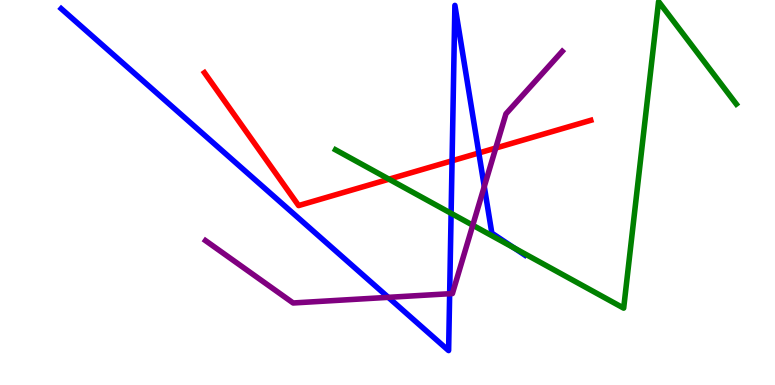[{'lines': ['blue', 'red'], 'intersections': [{'x': 5.83, 'y': 5.82}, {'x': 6.18, 'y': 6.03}]}, {'lines': ['green', 'red'], 'intersections': [{'x': 5.02, 'y': 5.35}]}, {'lines': ['purple', 'red'], 'intersections': [{'x': 6.4, 'y': 6.15}]}, {'lines': ['blue', 'green'], 'intersections': [{'x': 5.82, 'y': 4.46}, {'x': 6.63, 'y': 3.56}]}, {'lines': ['blue', 'purple'], 'intersections': [{'x': 5.01, 'y': 2.28}, {'x': 5.8, 'y': 2.37}, {'x': 6.25, 'y': 5.15}]}, {'lines': ['green', 'purple'], 'intersections': [{'x': 6.1, 'y': 4.15}]}]